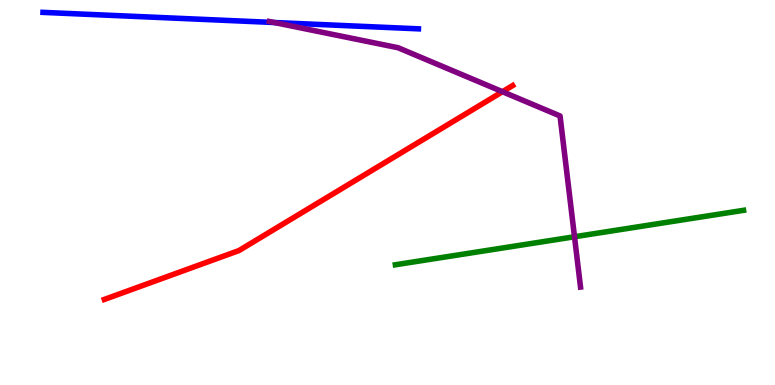[{'lines': ['blue', 'red'], 'intersections': []}, {'lines': ['green', 'red'], 'intersections': []}, {'lines': ['purple', 'red'], 'intersections': [{'x': 6.48, 'y': 7.62}]}, {'lines': ['blue', 'green'], 'intersections': []}, {'lines': ['blue', 'purple'], 'intersections': [{'x': 3.54, 'y': 9.42}]}, {'lines': ['green', 'purple'], 'intersections': [{'x': 7.41, 'y': 3.85}]}]